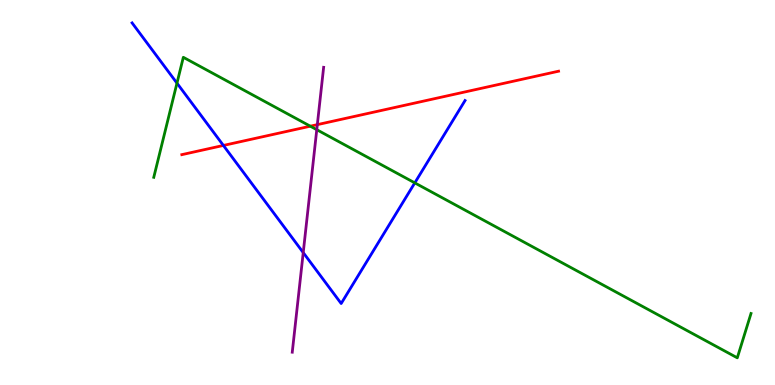[{'lines': ['blue', 'red'], 'intersections': [{'x': 2.88, 'y': 6.22}]}, {'lines': ['green', 'red'], 'intersections': [{'x': 4.0, 'y': 6.72}]}, {'lines': ['purple', 'red'], 'intersections': [{'x': 4.09, 'y': 6.76}]}, {'lines': ['blue', 'green'], 'intersections': [{'x': 2.28, 'y': 7.84}, {'x': 5.35, 'y': 5.25}]}, {'lines': ['blue', 'purple'], 'intersections': [{'x': 3.91, 'y': 3.44}]}, {'lines': ['green', 'purple'], 'intersections': [{'x': 4.09, 'y': 6.63}]}]